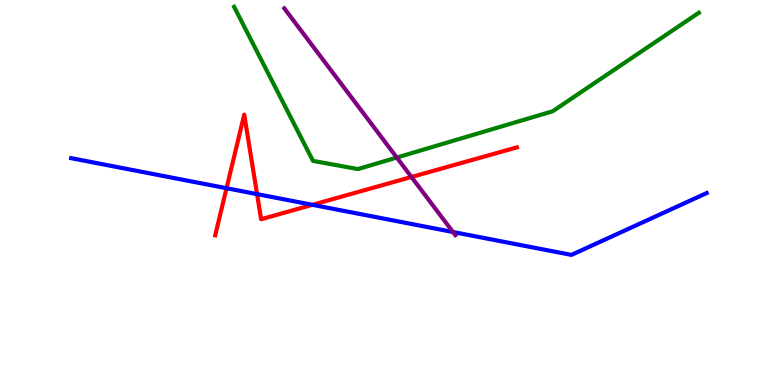[{'lines': ['blue', 'red'], 'intersections': [{'x': 2.92, 'y': 5.11}, {'x': 3.32, 'y': 4.96}, {'x': 4.03, 'y': 4.68}]}, {'lines': ['green', 'red'], 'intersections': []}, {'lines': ['purple', 'red'], 'intersections': [{'x': 5.31, 'y': 5.4}]}, {'lines': ['blue', 'green'], 'intersections': []}, {'lines': ['blue', 'purple'], 'intersections': [{'x': 5.84, 'y': 3.97}]}, {'lines': ['green', 'purple'], 'intersections': [{'x': 5.12, 'y': 5.91}]}]